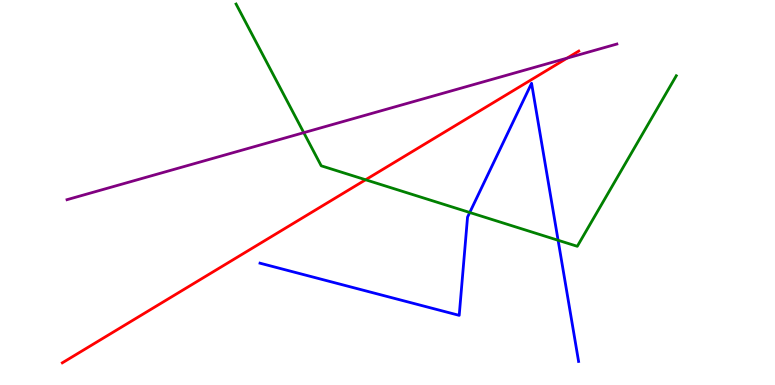[{'lines': ['blue', 'red'], 'intersections': []}, {'lines': ['green', 'red'], 'intersections': [{'x': 4.72, 'y': 5.33}]}, {'lines': ['purple', 'red'], 'intersections': [{'x': 7.32, 'y': 8.49}]}, {'lines': ['blue', 'green'], 'intersections': [{'x': 6.06, 'y': 4.48}, {'x': 7.2, 'y': 3.76}]}, {'lines': ['blue', 'purple'], 'intersections': []}, {'lines': ['green', 'purple'], 'intersections': [{'x': 3.92, 'y': 6.55}]}]